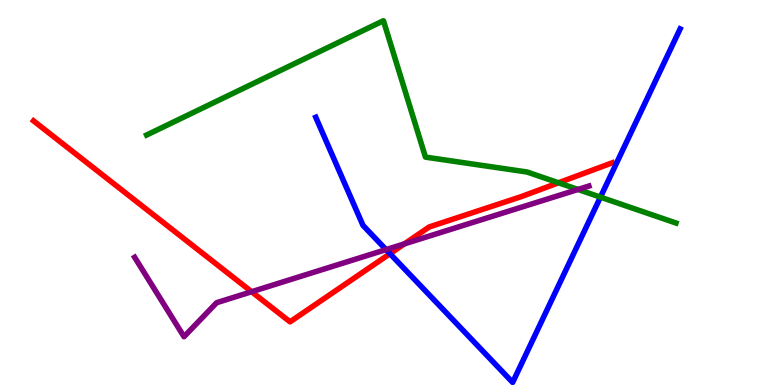[{'lines': ['blue', 'red'], 'intersections': [{'x': 5.03, 'y': 3.41}]}, {'lines': ['green', 'red'], 'intersections': [{'x': 7.21, 'y': 5.25}]}, {'lines': ['purple', 'red'], 'intersections': [{'x': 3.25, 'y': 2.42}, {'x': 5.22, 'y': 3.67}]}, {'lines': ['blue', 'green'], 'intersections': [{'x': 7.75, 'y': 4.88}]}, {'lines': ['blue', 'purple'], 'intersections': [{'x': 4.98, 'y': 3.52}]}, {'lines': ['green', 'purple'], 'intersections': [{'x': 7.46, 'y': 5.08}]}]